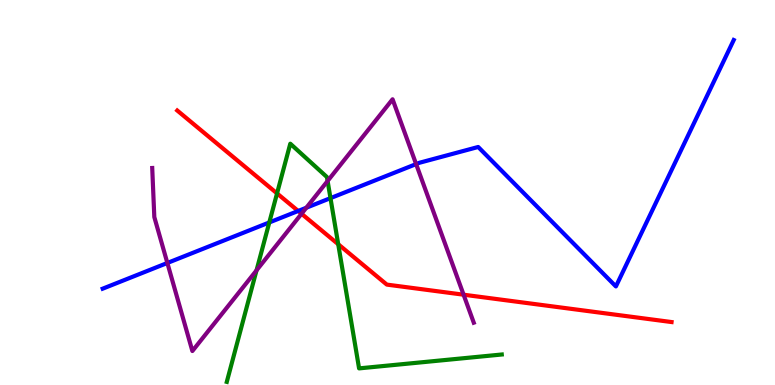[{'lines': ['blue', 'red'], 'intersections': [{'x': 3.85, 'y': 4.52}]}, {'lines': ['green', 'red'], 'intersections': [{'x': 3.57, 'y': 4.98}, {'x': 4.36, 'y': 3.66}]}, {'lines': ['purple', 'red'], 'intersections': [{'x': 3.89, 'y': 4.45}, {'x': 5.98, 'y': 2.35}]}, {'lines': ['blue', 'green'], 'intersections': [{'x': 3.47, 'y': 4.22}, {'x': 4.26, 'y': 4.85}]}, {'lines': ['blue', 'purple'], 'intersections': [{'x': 2.16, 'y': 3.17}, {'x': 3.95, 'y': 4.6}, {'x': 5.37, 'y': 5.74}]}, {'lines': ['green', 'purple'], 'intersections': [{'x': 3.31, 'y': 2.98}, {'x': 4.23, 'y': 5.3}]}]